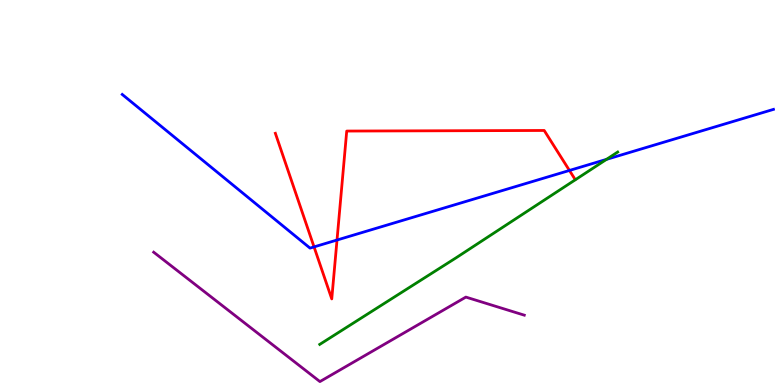[{'lines': ['blue', 'red'], 'intersections': [{'x': 4.05, 'y': 3.59}, {'x': 4.35, 'y': 3.77}, {'x': 7.35, 'y': 5.57}]}, {'lines': ['green', 'red'], 'intersections': []}, {'lines': ['purple', 'red'], 'intersections': []}, {'lines': ['blue', 'green'], 'intersections': [{'x': 7.83, 'y': 5.86}]}, {'lines': ['blue', 'purple'], 'intersections': []}, {'lines': ['green', 'purple'], 'intersections': []}]